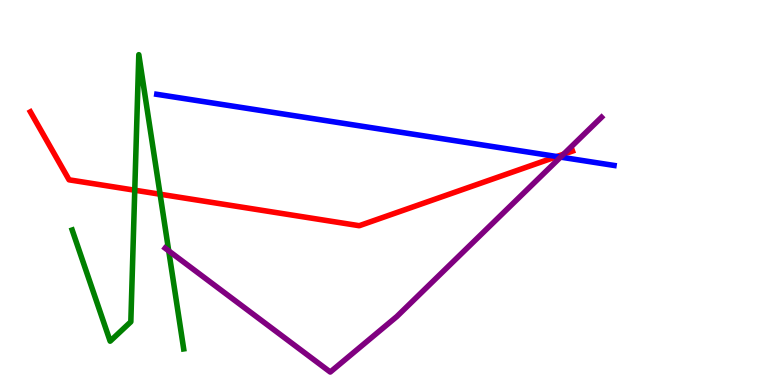[{'lines': ['blue', 'red'], 'intersections': [{'x': 7.19, 'y': 5.93}]}, {'lines': ['green', 'red'], 'intersections': [{'x': 1.74, 'y': 5.06}, {'x': 2.07, 'y': 4.96}]}, {'lines': ['purple', 'red'], 'intersections': [{'x': 7.27, 'y': 6.0}]}, {'lines': ['blue', 'green'], 'intersections': []}, {'lines': ['blue', 'purple'], 'intersections': [{'x': 7.23, 'y': 5.92}]}, {'lines': ['green', 'purple'], 'intersections': [{'x': 2.18, 'y': 3.48}]}]